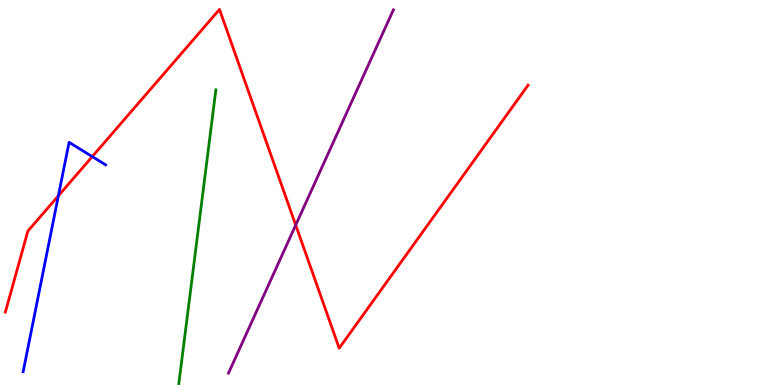[{'lines': ['blue', 'red'], 'intersections': [{'x': 0.753, 'y': 4.91}, {'x': 1.19, 'y': 5.93}]}, {'lines': ['green', 'red'], 'intersections': []}, {'lines': ['purple', 'red'], 'intersections': [{'x': 3.82, 'y': 4.15}]}, {'lines': ['blue', 'green'], 'intersections': []}, {'lines': ['blue', 'purple'], 'intersections': []}, {'lines': ['green', 'purple'], 'intersections': []}]